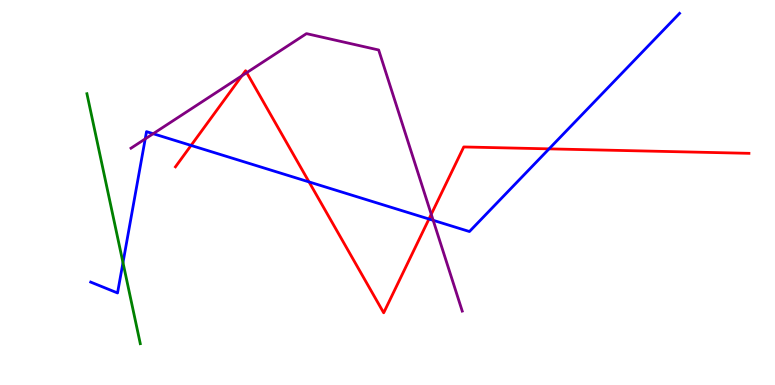[{'lines': ['blue', 'red'], 'intersections': [{'x': 2.47, 'y': 6.22}, {'x': 3.99, 'y': 5.28}, {'x': 5.54, 'y': 4.31}, {'x': 7.08, 'y': 6.13}]}, {'lines': ['green', 'red'], 'intersections': []}, {'lines': ['purple', 'red'], 'intersections': [{'x': 3.12, 'y': 8.03}, {'x': 3.18, 'y': 8.11}, {'x': 5.56, 'y': 4.43}]}, {'lines': ['blue', 'green'], 'intersections': [{'x': 1.59, 'y': 3.18}]}, {'lines': ['blue', 'purple'], 'intersections': [{'x': 1.87, 'y': 6.39}, {'x': 1.98, 'y': 6.53}, {'x': 5.59, 'y': 4.28}]}, {'lines': ['green', 'purple'], 'intersections': []}]